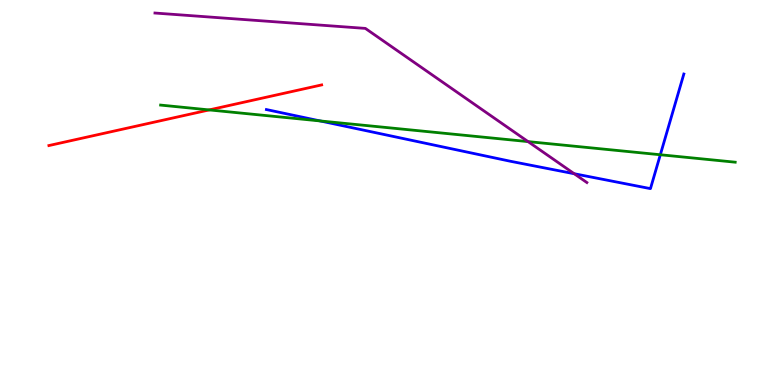[{'lines': ['blue', 'red'], 'intersections': []}, {'lines': ['green', 'red'], 'intersections': [{'x': 2.7, 'y': 7.15}]}, {'lines': ['purple', 'red'], 'intersections': []}, {'lines': ['blue', 'green'], 'intersections': [{'x': 4.13, 'y': 6.86}, {'x': 8.52, 'y': 5.98}]}, {'lines': ['blue', 'purple'], 'intersections': [{'x': 7.41, 'y': 5.49}]}, {'lines': ['green', 'purple'], 'intersections': [{'x': 6.81, 'y': 6.32}]}]